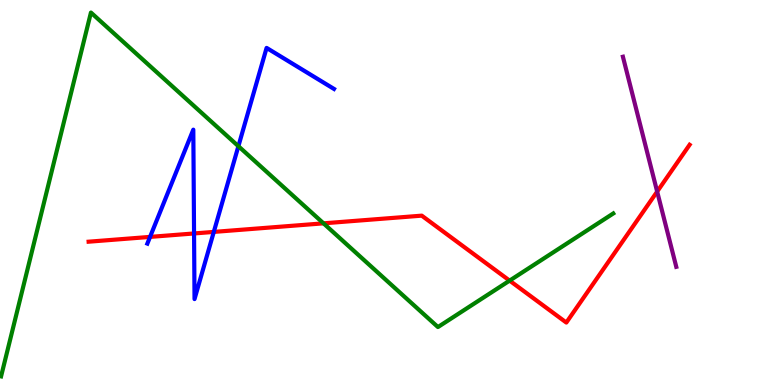[{'lines': ['blue', 'red'], 'intersections': [{'x': 1.94, 'y': 3.85}, {'x': 2.5, 'y': 3.94}, {'x': 2.76, 'y': 3.98}]}, {'lines': ['green', 'red'], 'intersections': [{'x': 4.17, 'y': 4.2}, {'x': 6.58, 'y': 2.71}]}, {'lines': ['purple', 'red'], 'intersections': [{'x': 8.48, 'y': 5.02}]}, {'lines': ['blue', 'green'], 'intersections': [{'x': 3.08, 'y': 6.2}]}, {'lines': ['blue', 'purple'], 'intersections': []}, {'lines': ['green', 'purple'], 'intersections': []}]